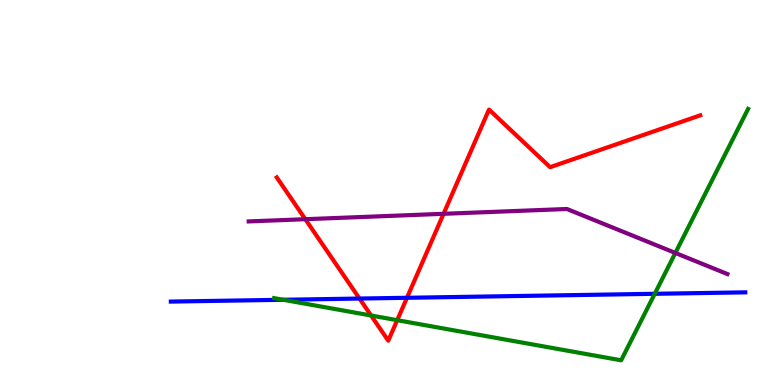[{'lines': ['blue', 'red'], 'intersections': [{'x': 4.64, 'y': 2.25}, {'x': 5.25, 'y': 2.27}]}, {'lines': ['green', 'red'], 'intersections': [{'x': 4.79, 'y': 1.81}, {'x': 5.13, 'y': 1.68}]}, {'lines': ['purple', 'red'], 'intersections': [{'x': 3.94, 'y': 4.31}, {'x': 5.72, 'y': 4.45}]}, {'lines': ['blue', 'green'], 'intersections': [{'x': 3.66, 'y': 2.21}, {'x': 8.45, 'y': 2.37}]}, {'lines': ['blue', 'purple'], 'intersections': []}, {'lines': ['green', 'purple'], 'intersections': [{'x': 8.71, 'y': 3.43}]}]